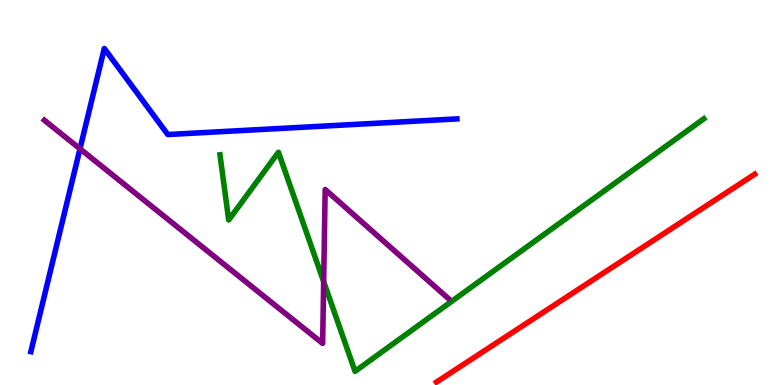[{'lines': ['blue', 'red'], 'intersections': []}, {'lines': ['green', 'red'], 'intersections': []}, {'lines': ['purple', 'red'], 'intersections': []}, {'lines': ['blue', 'green'], 'intersections': []}, {'lines': ['blue', 'purple'], 'intersections': [{'x': 1.03, 'y': 6.13}]}, {'lines': ['green', 'purple'], 'intersections': [{'x': 4.18, 'y': 2.69}]}]